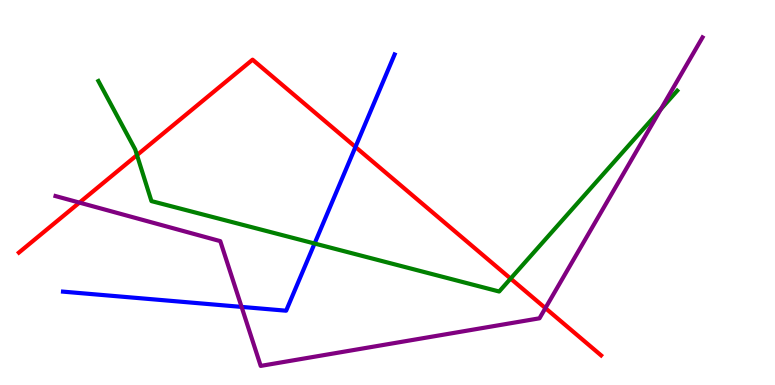[{'lines': ['blue', 'red'], 'intersections': [{'x': 4.59, 'y': 6.18}]}, {'lines': ['green', 'red'], 'intersections': [{'x': 1.77, 'y': 5.97}, {'x': 6.59, 'y': 2.76}]}, {'lines': ['purple', 'red'], 'intersections': [{'x': 1.03, 'y': 4.74}, {'x': 7.04, 'y': 2.0}]}, {'lines': ['blue', 'green'], 'intersections': [{'x': 4.06, 'y': 3.67}]}, {'lines': ['blue', 'purple'], 'intersections': [{'x': 3.12, 'y': 2.03}]}, {'lines': ['green', 'purple'], 'intersections': [{'x': 8.53, 'y': 7.16}]}]